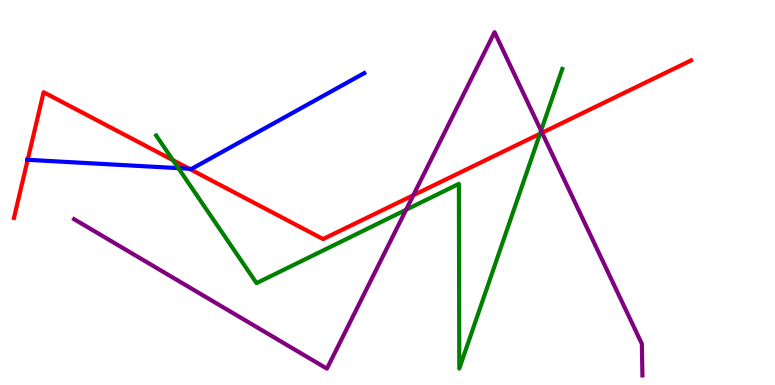[{'lines': ['blue', 'red'], 'intersections': [{'x': 0.357, 'y': 5.85}, {'x': 2.44, 'y': 5.62}]}, {'lines': ['green', 'red'], 'intersections': [{'x': 2.23, 'y': 5.84}, {'x': 6.97, 'y': 6.53}]}, {'lines': ['purple', 'red'], 'intersections': [{'x': 5.33, 'y': 4.93}, {'x': 6.99, 'y': 6.55}]}, {'lines': ['blue', 'green'], 'intersections': [{'x': 2.3, 'y': 5.63}]}, {'lines': ['blue', 'purple'], 'intersections': []}, {'lines': ['green', 'purple'], 'intersections': [{'x': 5.24, 'y': 4.55}, {'x': 6.98, 'y': 6.61}]}]